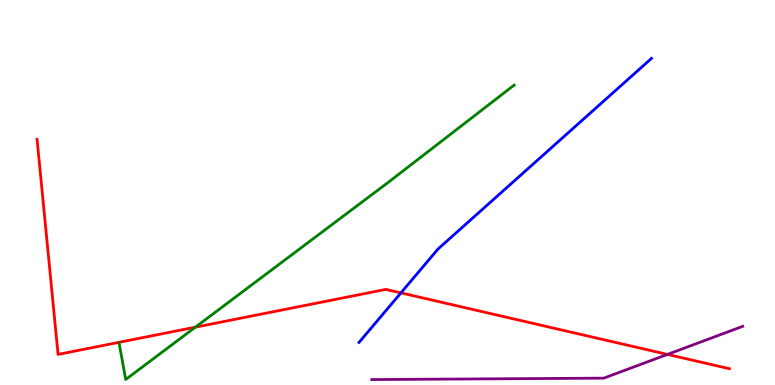[{'lines': ['blue', 'red'], 'intersections': [{'x': 5.17, 'y': 2.39}]}, {'lines': ['green', 'red'], 'intersections': [{'x': 2.52, 'y': 1.5}]}, {'lines': ['purple', 'red'], 'intersections': [{'x': 8.61, 'y': 0.794}]}, {'lines': ['blue', 'green'], 'intersections': []}, {'lines': ['blue', 'purple'], 'intersections': []}, {'lines': ['green', 'purple'], 'intersections': []}]